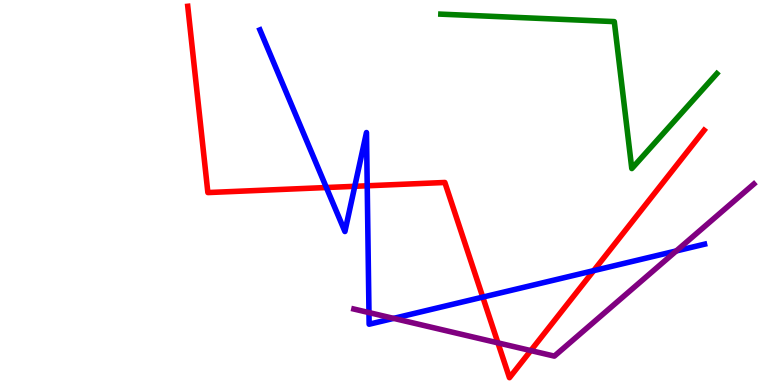[{'lines': ['blue', 'red'], 'intersections': [{'x': 4.21, 'y': 5.13}, {'x': 4.58, 'y': 5.16}, {'x': 4.74, 'y': 5.17}, {'x': 6.23, 'y': 2.28}, {'x': 7.66, 'y': 2.97}]}, {'lines': ['green', 'red'], 'intersections': []}, {'lines': ['purple', 'red'], 'intersections': [{'x': 6.42, 'y': 1.09}, {'x': 6.85, 'y': 0.894}]}, {'lines': ['blue', 'green'], 'intersections': []}, {'lines': ['blue', 'purple'], 'intersections': [{'x': 4.76, 'y': 1.88}, {'x': 5.08, 'y': 1.73}, {'x': 8.73, 'y': 3.48}]}, {'lines': ['green', 'purple'], 'intersections': []}]